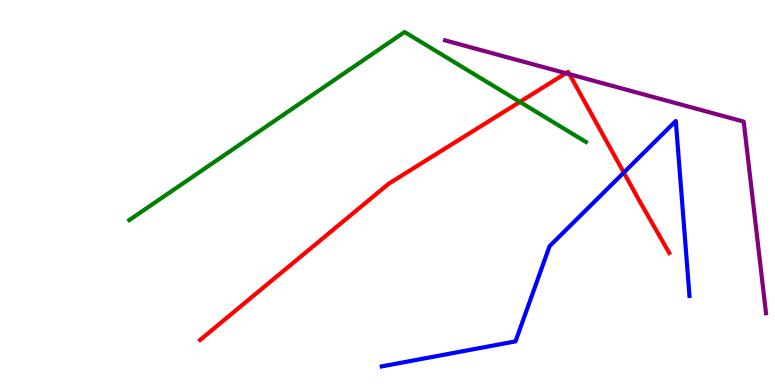[{'lines': ['blue', 'red'], 'intersections': [{'x': 8.05, 'y': 5.52}]}, {'lines': ['green', 'red'], 'intersections': [{'x': 6.71, 'y': 7.35}]}, {'lines': ['purple', 'red'], 'intersections': [{'x': 7.3, 'y': 8.1}, {'x': 7.35, 'y': 8.07}]}, {'lines': ['blue', 'green'], 'intersections': []}, {'lines': ['blue', 'purple'], 'intersections': []}, {'lines': ['green', 'purple'], 'intersections': []}]